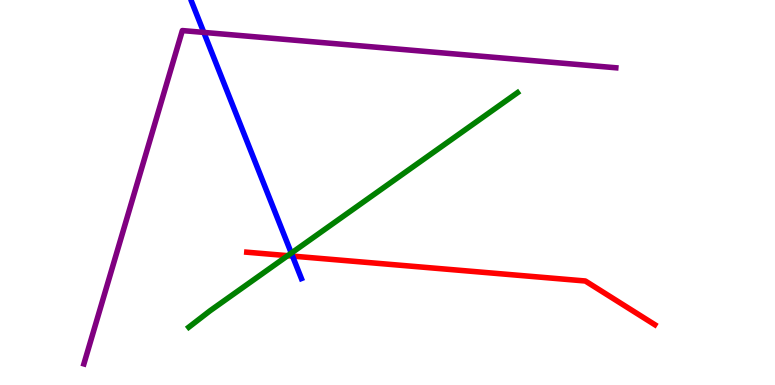[{'lines': ['blue', 'red'], 'intersections': [{'x': 3.77, 'y': 3.35}]}, {'lines': ['green', 'red'], 'intersections': [{'x': 3.71, 'y': 3.36}]}, {'lines': ['purple', 'red'], 'intersections': []}, {'lines': ['blue', 'green'], 'intersections': [{'x': 3.76, 'y': 3.43}]}, {'lines': ['blue', 'purple'], 'intersections': [{'x': 2.63, 'y': 9.16}]}, {'lines': ['green', 'purple'], 'intersections': []}]